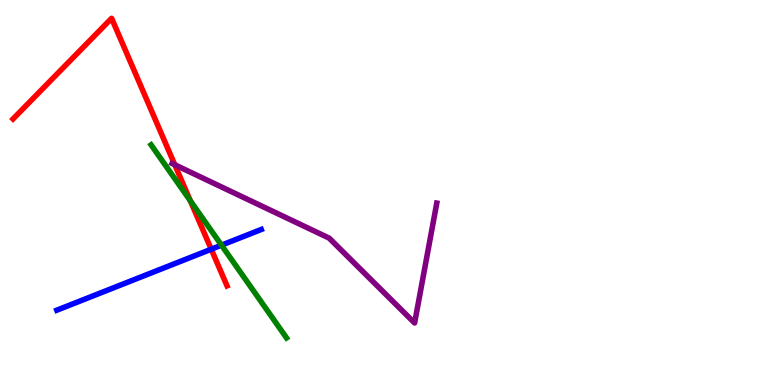[{'lines': ['blue', 'red'], 'intersections': [{'x': 2.73, 'y': 3.53}]}, {'lines': ['green', 'red'], 'intersections': [{'x': 2.46, 'y': 4.78}]}, {'lines': ['purple', 'red'], 'intersections': [{'x': 2.26, 'y': 5.72}]}, {'lines': ['blue', 'green'], 'intersections': [{'x': 2.86, 'y': 3.63}]}, {'lines': ['blue', 'purple'], 'intersections': []}, {'lines': ['green', 'purple'], 'intersections': []}]